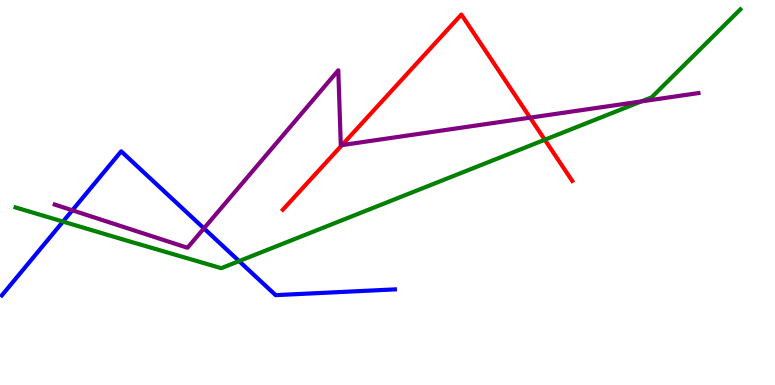[{'lines': ['blue', 'red'], 'intersections': []}, {'lines': ['green', 'red'], 'intersections': [{'x': 7.03, 'y': 6.37}]}, {'lines': ['purple', 'red'], 'intersections': [{'x': 4.41, 'y': 6.23}, {'x': 6.84, 'y': 6.94}]}, {'lines': ['blue', 'green'], 'intersections': [{'x': 0.813, 'y': 4.24}, {'x': 3.09, 'y': 3.22}]}, {'lines': ['blue', 'purple'], 'intersections': [{'x': 0.933, 'y': 4.54}, {'x': 2.63, 'y': 4.07}]}, {'lines': ['green', 'purple'], 'intersections': [{'x': 8.28, 'y': 7.37}]}]